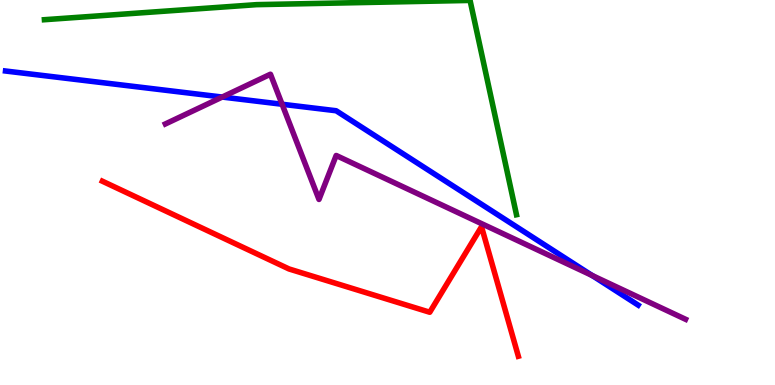[{'lines': ['blue', 'red'], 'intersections': []}, {'lines': ['green', 'red'], 'intersections': []}, {'lines': ['purple', 'red'], 'intersections': []}, {'lines': ['blue', 'green'], 'intersections': []}, {'lines': ['blue', 'purple'], 'intersections': [{'x': 2.87, 'y': 7.48}, {'x': 3.64, 'y': 7.29}, {'x': 7.64, 'y': 2.84}]}, {'lines': ['green', 'purple'], 'intersections': []}]